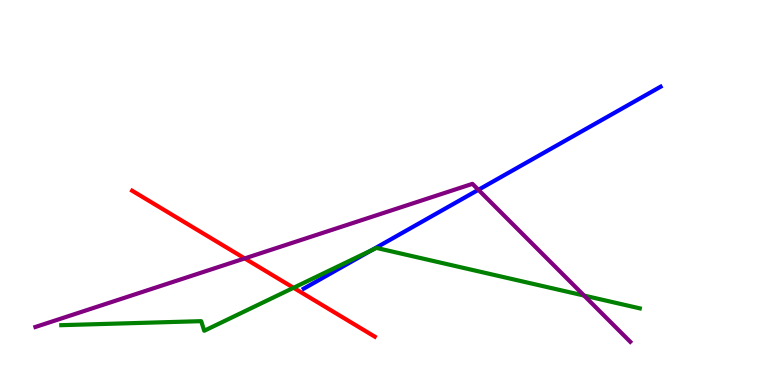[{'lines': ['blue', 'red'], 'intersections': []}, {'lines': ['green', 'red'], 'intersections': [{'x': 3.79, 'y': 2.53}]}, {'lines': ['purple', 'red'], 'intersections': [{'x': 3.16, 'y': 3.29}]}, {'lines': ['blue', 'green'], 'intersections': [{'x': 4.8, 'y': 3.5}]}, {'lines': ['blue', 'purple'], 'intersections': [{'x': 6.17, 'y': 5.07}]}, {'lines': ['green', 'purple'], 'intersections': [{'x': 7.54, 'y': 2.32}]}]